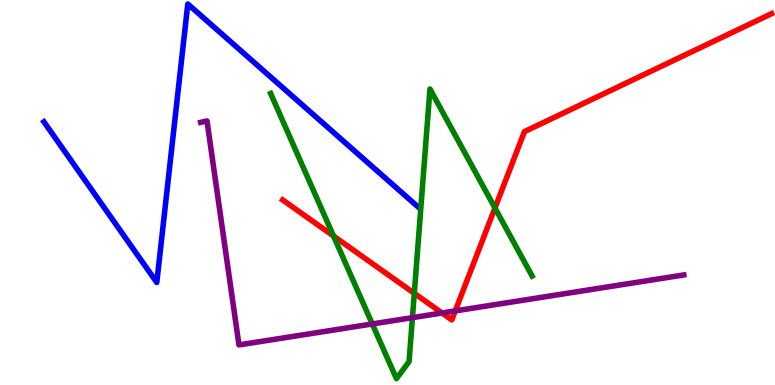[{'lines': ['blue', 'red'], 'intersections': []}, {'lines': ['green', 'red'], 'intersections': [{'x': 4.3, 'y': 3.87}, {'x': 5.35, 'y': 2.38}, {'x': 6.39, 'y': 4.6}]}, {'lines': ['purple', 'red'], 'intersections': [{'x': 5.7, 'y': 1.87}, {'x': 5.87, 'y': 1.92}]}, {'lines': ['blue', 'green'], 'intersections': []}, {'lines': ['blue', 'purple'], 'intersections': []}, {'lines': ['green', 'purple'], 'intersections': [{'x': 4.8, 'y': 1.59}, {'x': 5.32, 'y': 1.75}]}]